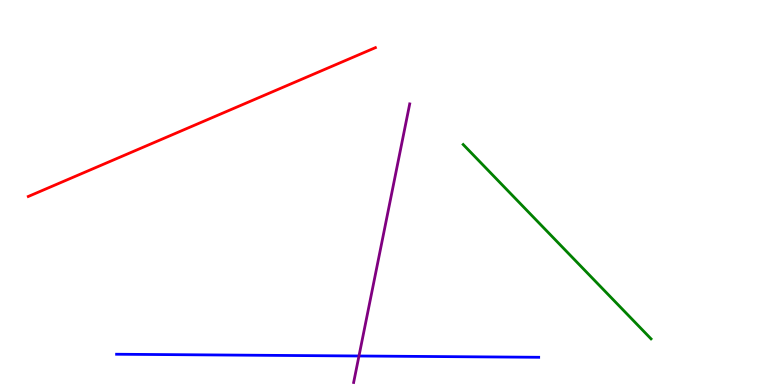[{'lines': ['blue', 'red'], 'intersections': []}, {'lines': ['green', 'red'], 'intersections': []}, {'lines': ['purple', 'red'], 'intersections': []}, {'lines': ['blue', 'green'], 'intersections': []}, {'lines': ['blue', 'purple'], 'intersections': [{'x': 4.63, 'y': 0.753}]}, {'lines': ['green', 'purple'], 'intersections': []}]